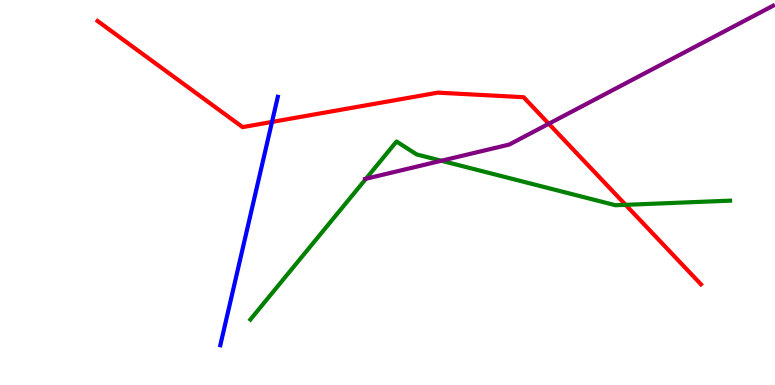[{'lines': ['blue', 'red'], 'intersections': [{'x': 3.51, 'y': 6.83}]}, {'lines': ['green', 'red'], 'intersections': [{'x': 8.07, 'y': 4.68}]}, {'lines': ['purple', 'red'], 'intersections': [{'x': 7.08, 'y': 6.79}]}, {'lines': ['blue', 'green'], 'intersections': []}, {'lines': ['blue', 'purple'], 'intersections': []}, {'lines': ['green', 'purple'], 'intersections': [{'x': 4.72, 'y': 5.36}, {'x': 5.7, 'y': 5.82}]}]